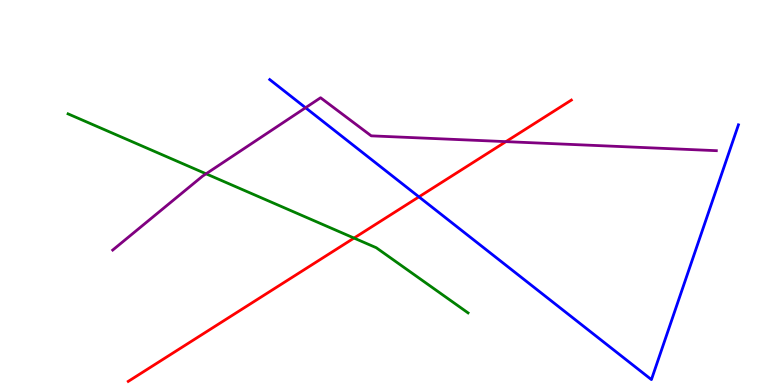[{'lines': ['blue', 'red'], 'intersections': [{'x': 5.41, 'y': 4.89}]}, {'lines': ['green', 'red'], 'intersections': [{'x': 4.57, 'y': 3.82}]}, {'lines': ['purple', 'red'], 'intersections': [{'x': 6.53, 'y': 6.32}]}, {'lines': ['blue', 'green'], 'intersections': []}, {'lines': ['blue', 'purple'], 'intersections': [{'x': 3.94, 'y': 7.2}]}, {'lines': ['green', 'purple'], 'intersections': [{'x': 2.66, 'y': 5.49}]}]